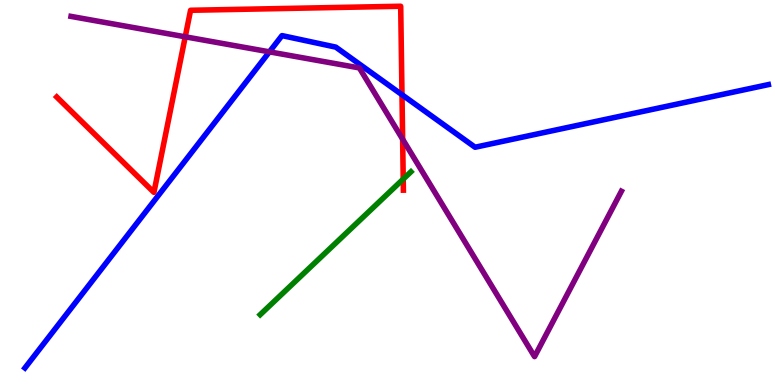[{'lines': ['blue', 'red'], 'intersections': [{'x': 5.19, 'y': 7.54}]}, {'lines': ['green', 'red'], 'intersections': [{'x': 5.2, 'y': 5.35}]}, {'lines': ['purple', 'red'], 'intersections': [{'x': 2.39, 'y': 9.04}, {'x': 5.2, 'y': 6.38}]}, {'lines': ['blue', 'green'], 'intersections': []}, {'lines': ['blue', 'purple'], 'intersections': [{'x': 3.48, 'y': 8.65}]}, {'lines': ['green', 'purple'], 'intersections': []}]